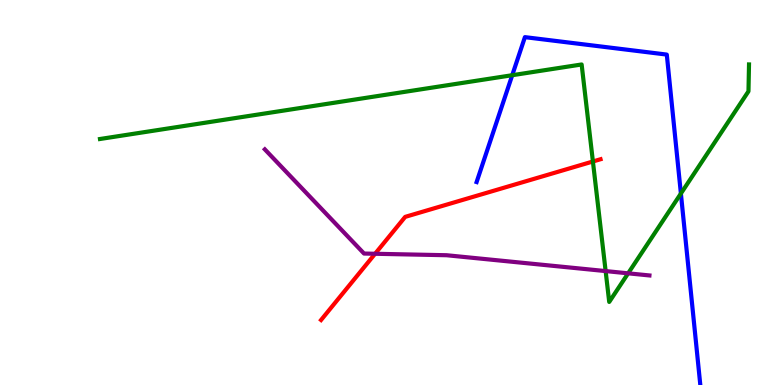[{'lines': ['blue', 'red'], 'intersections': []}, {'lines': ['green', 'red'], 'intersections': [{'x': 7.65, 'y': 5.81}]}, {'lines': ['purple', 'red'], 'intersections': [{'x': 4.84, 'y': 3.41}]}, {'lines': ['blue', 'green'], 'intersections': [{'x': 6.61, 'y': 8.05}, {'x': 8.79, 'y': 4.97}]}, {'lines': ['blue', 'purple'], 'intersections': []}, {'lines': ['green', 'purple'], 'intersections': [{'x': 7.81, 'y': 2.96}, {'x': 8.11, 'y': 2.9}]}]